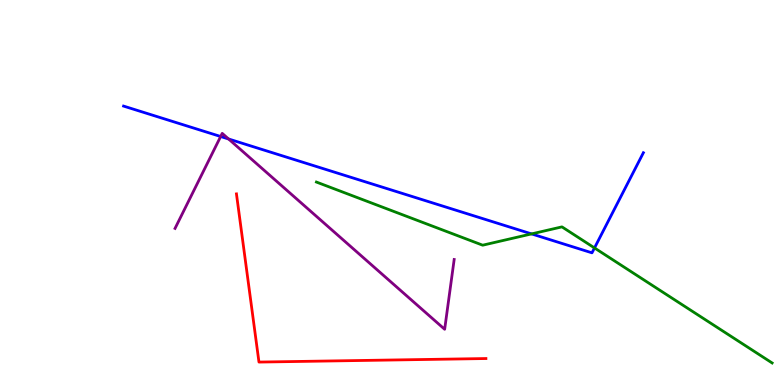[{'lines': ['blue', 'red'], 'intersections': []}, {'lines': ['green', 'red'], 'intersections': []}, {'lines': ['purple', 'red'], 'intersections': []}, {'lines': ['blue', 'green'], 'intersections': [{'x': 6.86, 'y': 3.92}, {'x': 7.67, 'y': 3.56}]}, {'lines': ['blue', 'purple'], 'intersections': [{'x': 2.85, 'y': 6.45}, {'x': 2.95, 'y': 6.39}]}, {'lines': ['green', 'purple'], 'intersections': []}]